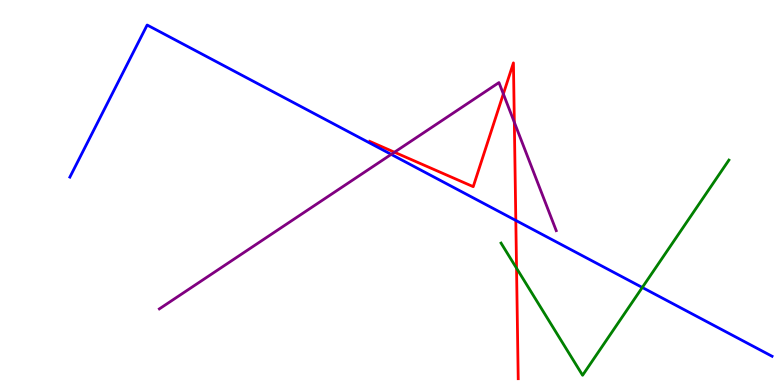[{'lines': ['blue', 'red'], 'intersections': [{'x': 6.66, 'y': 4.27}]}, {'lines': ['green', 'red'], 'intersections': [{'x': 6.67, 'y': 3.03}]}, {'lines': ['purple', 'red'], 'intersections': [{'x': 5.09, 'y': 6.05}, {'x': 6.49, 'y': 7.56}, {'x': 6.64, 'y': 6.82}]}, {'lines': ['blue', 'green'], 'intersections': [{'x': 8.29, 'y': 2.53}]}, {'lines': ['blue', 'purple'], 'intersections': [{'x': 5.05, 'y': 5.99}]}, {'lines': ['green', 'purple'], 'intersections': []}]